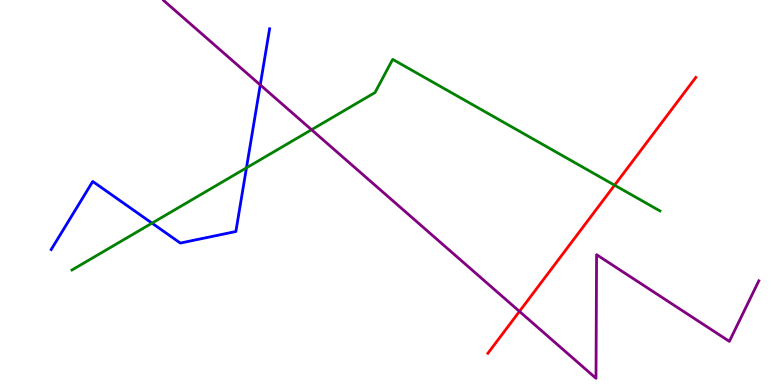[{'lines': ['blue', 'red'], 'intersections': []}, {'lines': ['green', 'red'], 'intersections': [{'x': 7.93, 'y': 5.19}]}, {'lines': ['purple', 'red'], 'intersections': [{'x': 6.7, 'y': 1.91}]}, {'lines': ['blue', 'green'], 'intersections': [{'x': 1.96, 'y': 4.2}, {'x': 3.18, 'y': 5.64}]}, {'lines': ['blue', 'purple'], 'intersections': [{'x': 3.36, 'y': 7.79}]}, {'lines': ['green', 'purple'], 'intersections': [{'x': 4.02, 'y': 6.63}]}]